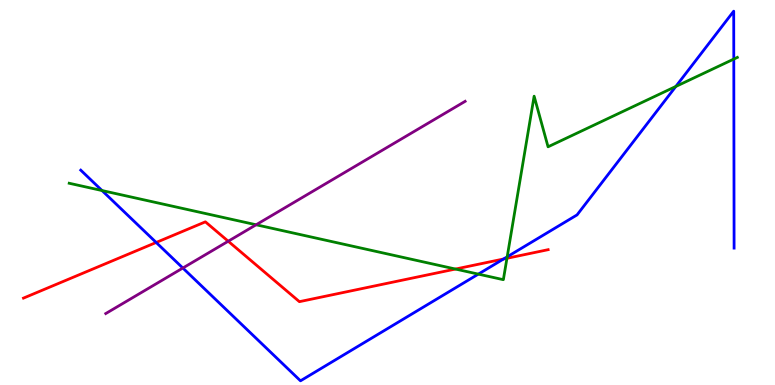[{'lines': ['blue', 'red'], 'intersections': [{'x': 2.02, 'y': 3.7}, {'x': 6.5, 'y': 3.27}]}, {'lines': ['green', 'red'], 'intersections': [{'x': 5.88, 'y': 3.01}, {'x': 6.54, 'y': 3.29}]}, {'lines': ['purple', 'red'], 'intersections': [{'x': 2.94, 'y': 3.73}]}, {'lines': ['blue', 'green'], 'intersections': [{'x': 1.32, 'y': 5.05}, {'x': 6.17, 'y': 2.88}, {'x': 6.54, 'y': 3.33}, {'x': 8.72, 'y': 7.75}, {'x': 9.47, 'y': 8.47}]}, {'lines': ['blue', 'purple'], 'intersections': [{'x': 2.36, 'y': 3.04}]}, {'lines': ['green', 'purple'], 'intersections': [{'x': 3.3, 'y': 4.16}]}]